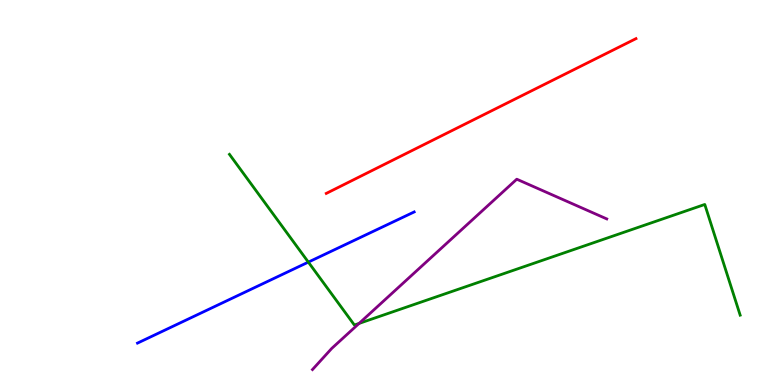[{'lines': ['blue', 'red'], 'intersections': []}, {'lines': ['green', 'red'], 'intersections': []}, {'lines': ['purple', 'red'], 'intersections': []}, {'lines': ['blue', 'green'], 'intersections': [{'x': 3.98, 'y': 3.19}]}, {'lines': ['blue', 'purple'], 'intersections': []}, {'lines': ['green', 'purple'], 'intersections': [{'x': 4.63, 'y': 1.6}]}]